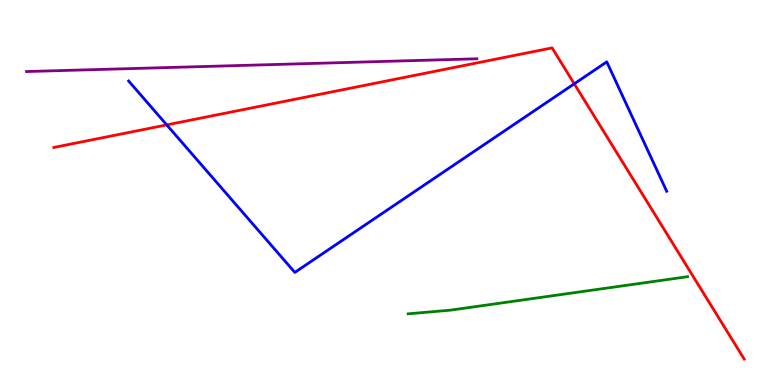[{'lines': ['blue', 'red'], 'intersections': [{'x': 2.15, 'y': 6.76}, {'x': 7.41, 'y': 7.82}]}, {'lines': ['green', 'red'], 'intersections': []}, {'lines': ['purple', 'red'], 'intersections': []}, {'lines': ['blue', 'green'], 'intersections': []}, {'lines': ['blue', 'purple'], 'intersections': []}, {'lines': ['green', 'purple'], 'intersections': []}]